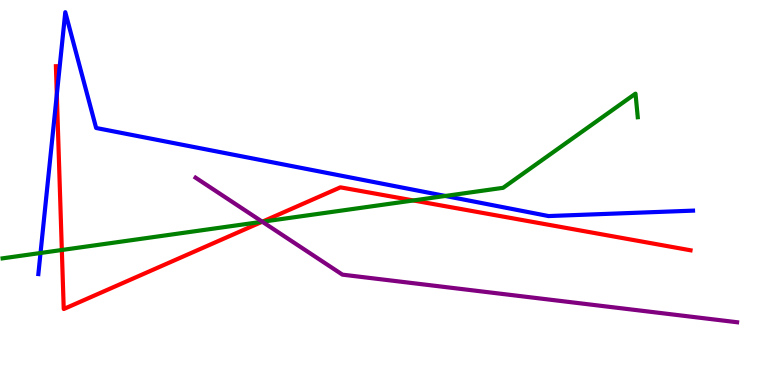[{'lines': ['blue', 'red'], 'intersections': [{'x': 0.733, 'y': 7.55}]}, {'lines': ['green', 'red'], 'intersections': [{'x': 0.798, 'y': 3.51}, {'x': 3.38, 'y': 4.24}, {'x': 5.33, 'y': 4.79}]}, {'lines': ['purple', 'red'], 'intersections': [{'x': 3.38, 'y': 4.24}]}, {'lines': ['blue', 'green'], 'intersections': [{'x': 0.523, 'y': 3.43}, {'x': 5.75, 'y': 4.91}]}, {'lines': ['blue', 'purple'], 'intersections': []}, {'lines': ['green', 'purple'], 'intersections': [{'x': 3.38, 'y': 4.24}]}]